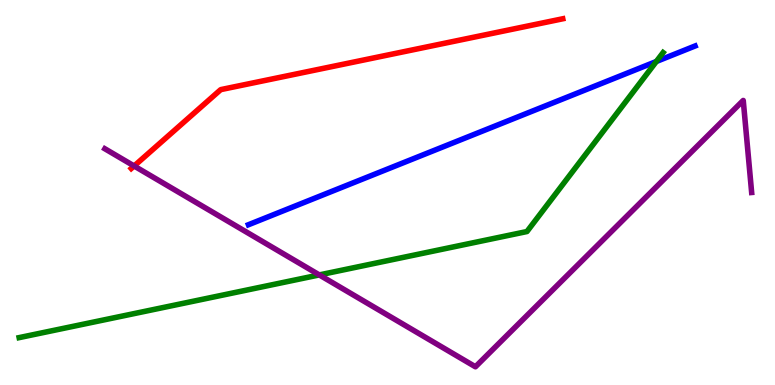[{'lines': ['blue', 'red'], 'intersections': []}, {'lines': ['green', 'red'], 'intersections': []}, {'lines': ['purple', 'red'], 'intersections': [{'x': 1.73, 'y': 5.69}]}, {'lines': ['blue', 'green'], 'intersections': [{'x': 8.47, 'y': 8.4}]}, {'lines': ['blue', 'purple'], 'intersections': []}, {'lines': ['green', 'purple'], 'intersections': [{'x': 4.12, 'y': 2.86}]}]